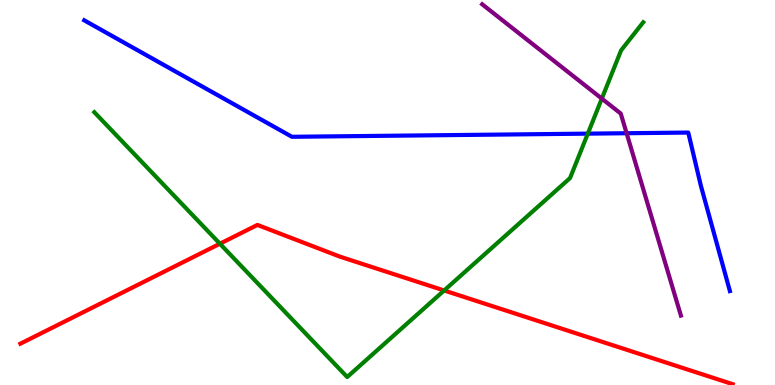[{'lines': ['blue', 'red'], 'intersections': []}, {'lines': ['green', 'red'], 'intersections': [{'x': 2.84, 'y': 3.67}, {'x': 5.73, 'y': 2.46}]}, {'lines': ['purple', 'red'], 'intersections': []}, {'lines': ['blue', 'green'], 'intersections': [{'x': 7.58, 'y': 6.53}]}, {'lines': ['blue', 'purple'], 'intersections': [{'x': 8.09, 'y': 6.54}]}, {'lines': ['green', 'purple'], 'intersections': [{'x': 7.77, 'y': 7.44}]}]